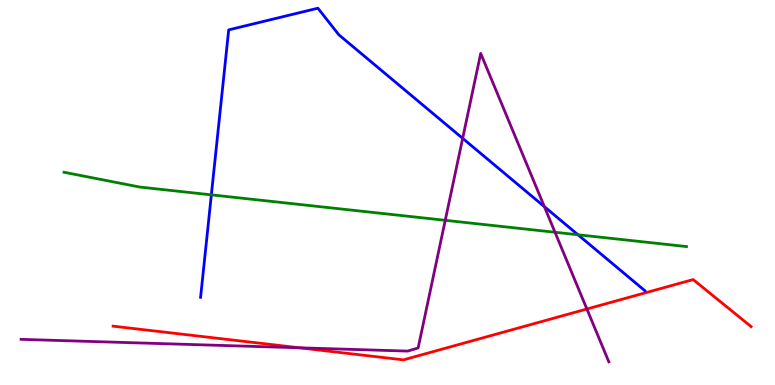[{'lines': ['blue', 'red'], 'intersections': []}, {'lines': ['green', 'red'], 'intersections': []}, {'lines': ['purple', 'red'], 'intersections': [{'x': 3.87, 'y': 0.966}, {'x': 7.57, 'y': 1.97}]}, {'lines': ['blue', 'green'], 'intersections': [{'x': 2.73, 'y': 4.94}, {'x': 7.46, 'y': 3.9}]}, {'lines': ['blue', 'purple'], 'intersections': [{'x': 5.97, 'y': 6.41}, {'x': 7.02, 'y': 4.63}]}, {'lines': ['green', 'purple'], 'intersections': [{'x': 5.75, 'y': 4.28}, {'x': 7.16, 'y': 3.97}]}]